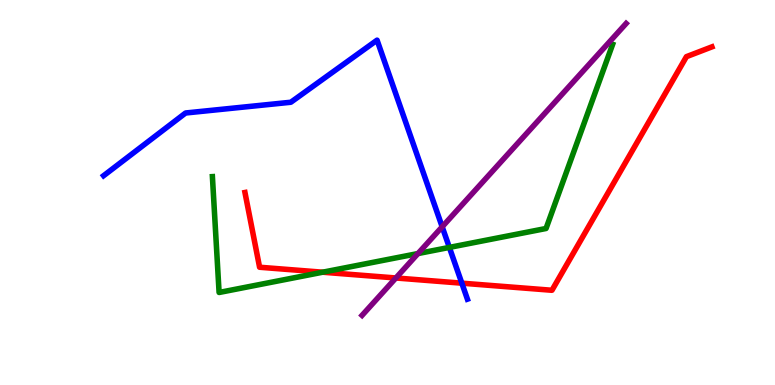[{'lines': ['blue', 'red'], 'intersections': [{'x': 5.96, 'y': 2.64}]}, {'lines': ['green', 'red'], 'intersections': [{'x': 4.16, 'y': 2.93}]}, {'lines': ['purple', 'red'], 'intersections': [{'x': 5.11, 'y': 2.78}]}, {'lines': ['blue', 'green'], 'intersections': [{'x': 5.8, 'y': 3.57}]}, {'lines': ['blue', 'purple'], 'intersections': [{'x': 5.71, 'y': 4.11}]}, {'lines': ['green', 'purple'], 'intersections': [{'x': 5.39, 'y': 3.41}]}]